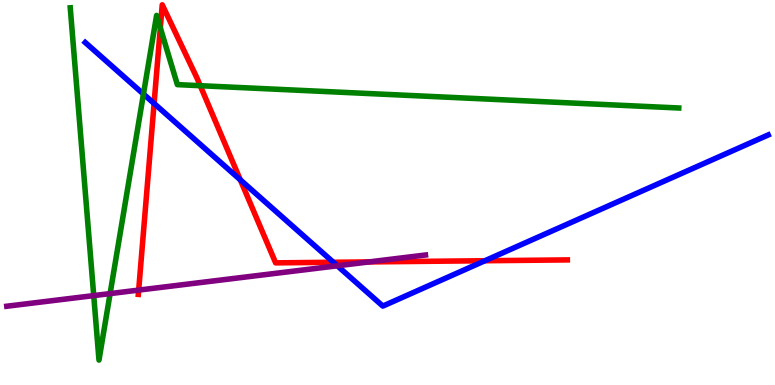[{'lines': ['blue', 'red'], 'intersections': [{'x': 1.99, 'y': 7.31}, {'x': 3.1, 'y': 5.33}, {'x': 4.3, 'y': 3.19}, {'x': 6.26, 'y': 3.23}]}, {'lines': ['green', 'red'], 'intersections': [{'x': 2.07, 'y': 9.28}, {'x': 2.58, 'y': 7.77}]}, {'lines': ['purple', 'red'], 'intersections': [{'x': 1.79, 'y': 2.46}, {'x': 4.76, 'y': 3.2}]}, {'lines': ['blue', 'green'], 'intersections': [{'x': 1.85, 'y': 7.56}]}, {'lines': ['blue', 'purple'], 'intersections': [{'x': 4.35, 'y': 3.1}]}, {'lines': ['green', 'purple'], 'intersections': [{'x': 1.21, 'y': 2.32}, {'x': 1.42, 'y': 2.37}]}]